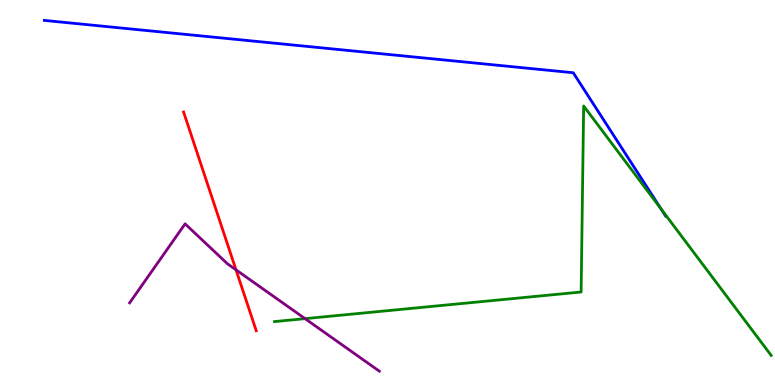[{'lines': ['blue', 'red'], 'intersections': []}, {'lines': ['green', 'red'], 'intersections': []}, {'lines': ['purple', 'red'], 'intersections': [{'x': 3.05, 'y': 2.99}]}, {'lines': ['blue', 'green'], 'intersections': [{'x': 8.53, 'y': 4.57}]}, {'lines': ['blue', 'purple'], 'intersections': []}, {'lines': ['green', 'purple'], 'intersections': [{'x': 3.94, 'y': 1.72}]}]